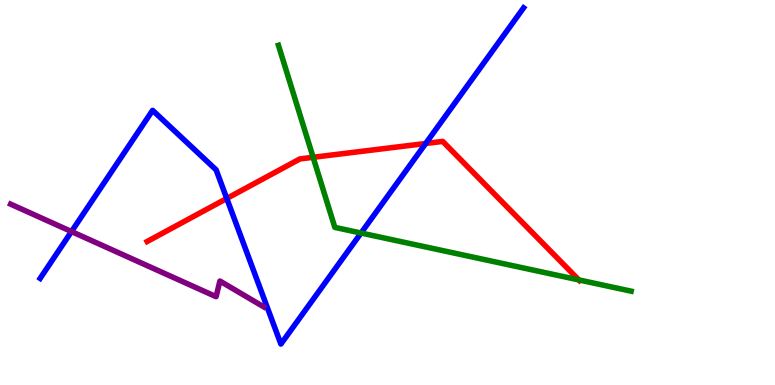[{'lines': ['blue', 'red'], 'intersections': [{'x': 2.93, 'y': 4.85}, {'x': 5.49, 'y': 6.27}]}, {'lines': ['green', 'red'], 'intersections': [{'x': 4.04, 'y': 5.91}, {'x': 7.47, 'y': 2.73}]}, {'lines': ['purple', 'red'], 'intersections': []}, {'lines': ['blue', 'green'], 'intersections': [{'x': 4.66, 'y': 3.95}]}, {'lines': ['blue', 'purple'], 'intersections': [{'x': 0.922, 'y': 3.99}]}, {'lines': ['green', 'purple'], 'intersections': []}]